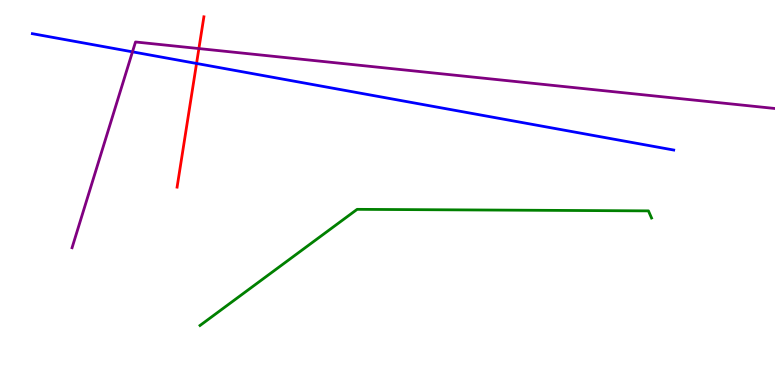[{'lines': ['blue', 'red'], 'intersections': [{'x': 2.54, 'y': 8.35}]}, {'lines': ['green', 'red'], 'intersections': []}, {'lines': ['purple', 'red'], 'intersections': [{'x': 2.57, 'y': 8.74}]}, {'lines': ['blue', 'green'], 'intersections': []}, {'lines': ['blue', 'purple'], 'intersections': [{'x': 1.71, 'y': 8.65}]}, {'lines': ['green', 'purple'], 'intersections': []}]